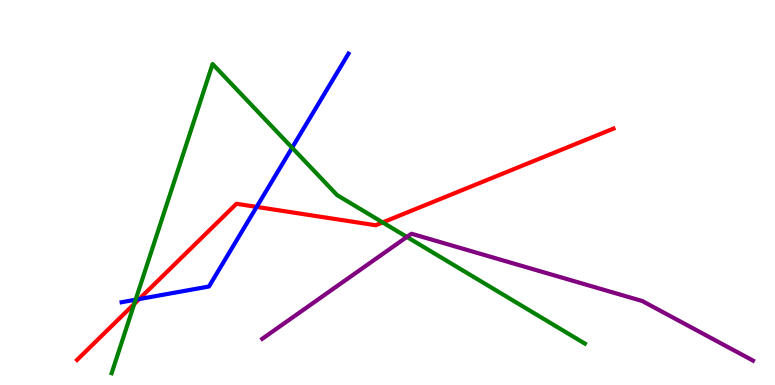[{'lines': ['blue', 'red'], 'intersections': [{'x': 1.8, 'y': 2.23}, {'x': 3.31, 'y': 4.63}]}, {'lines': ['green', 'red'], 'intersections': [{'x': 1.73, 'y': 2.11}, {'x': 4.94, 'y': 4.22}]}, {'lines': ['purple', 'red'], 'intersections': []}, {'lines': ['blue', 'green'], 'intersections': [{'x': 1.75, 'y': 2.22}, {'x': 3.77, 'y': 6.16}]}, {'lines': ['blue', 'purple'], 'intersections': []}, {'lines': ['green', 'purple'], 'intersections': [{'x': 5.25, 'y': 3.85}]}]